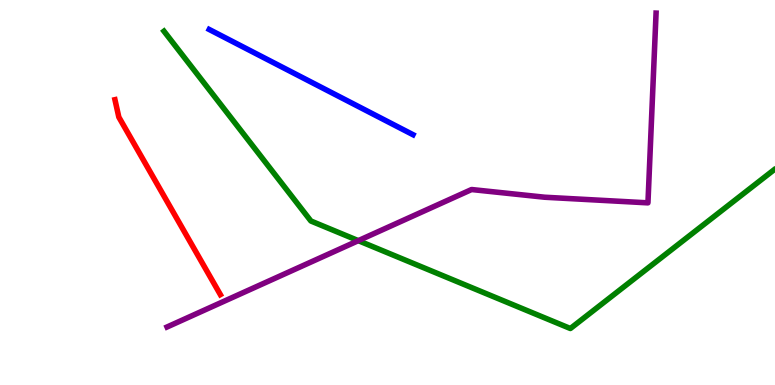[{'lines': ['blue', 'red'], 'intersections': []}, {'lines': ['green', 'red'], 'intersections': []}, {'lines': ['purple', 'red'], 'intersections': []}, {'lines': ['blue', 'green'], 'intersections': []}, {'lines': ['blue', 'purple'], 'intersections': []}, {'lines': ['green', 'purple'], 'intersections': [{'x': 4.62, 'y': 3.75}]}]